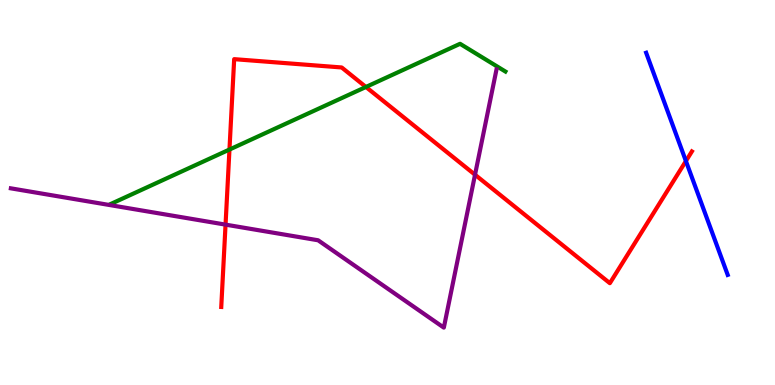[{'lines': ['blue', 'red'], 'intersections': [{'x': 8.85, 'y': 5.82}]}, {'lines': ['green', 'red'], 'intersections': [{'x': 2.96, 'y': 6.12}, {'x': 4.72, 'y': 7.74}]}, {'lines': ['purple', 'red'], 'intersections': [{'x': 2.91, 'y': 4.17}, {'x': 6.13, 'y': 5.46}]}, {'lines': ['blue', 'green'], 'intersections': []}, {'lines': ['blue', 'purple'], 'intersections': []}, {'lines': ['green', 'purple'], 'intersections': []}]